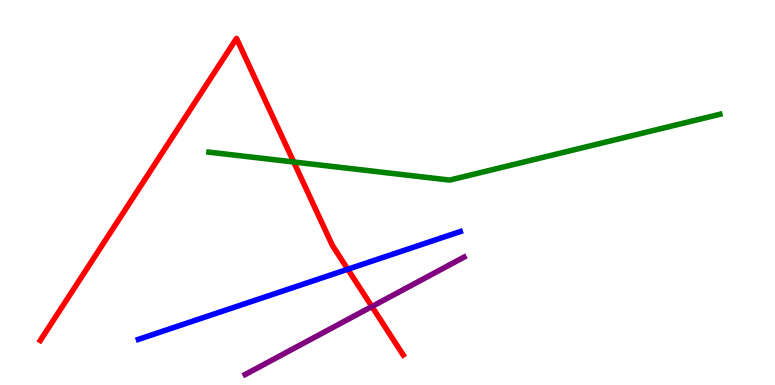[{'lines': ['blue', 'red'], 'intersections': [{'x': 4.49, 'y': 3.01}]}, {'lines': ['green', 'red'], 'intersections': [{'x': 3.79, 'y': 5.79}]}, {'lines': ['purple', 'red'], 'intersections': [{'x': 4.8, 'y': 2.04}]}, {'lines': ['blue', 'green'], 'intersections': []}, {'lines': ['blue', 'purple'], 'intersections': []}, {'lines': ['green', 'purple'], 'intersections': []}]